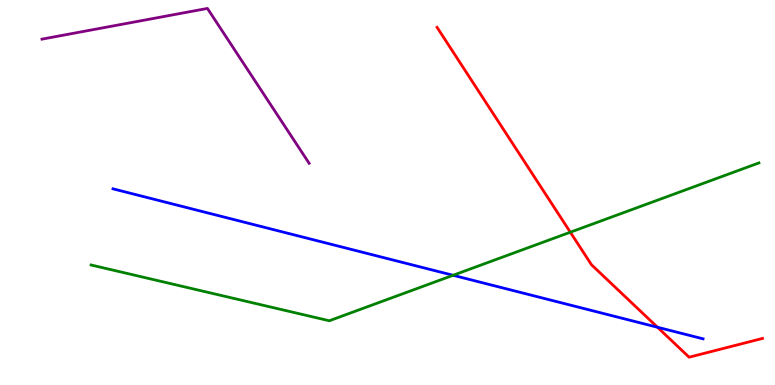[{'lines': ['blue', 'red'], 'intersections': [{'x': 8.48, 'y': 1.5}]}, {'lines': ['green', 'red'], 'intersections': [{'x': 7.36, 'y': 3.97}]}, {'lines': ['purple', 'red'], 'intersections': []}, {'lines': ['blue', 'green'], 'intersections': [{'x': 5.85, 'y': 2.85}]}, {'lines': ['blue', 'purple'], 'intersections': []}, {'lines': ['green', 'purple'], 'intersections': []}]